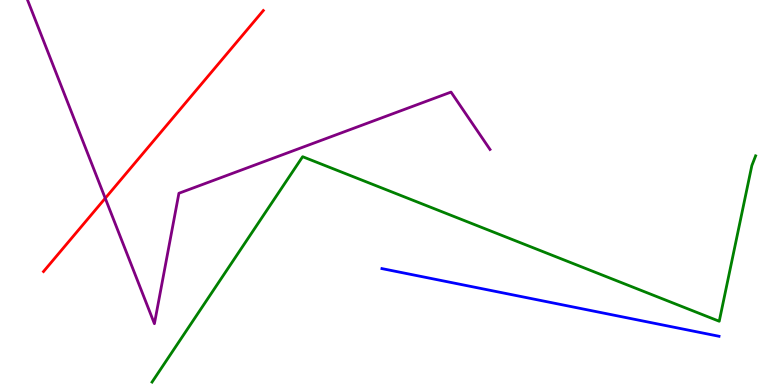[{'lines': ['blue', 'red'], 'intersections': []}, {'lines': ['green', 'red'], 'intersections': []}, {'lines': ['purple', 'red'], 'intersections': [{'x': 1.36, 'y': 4.85}]}, {'lines': ['blue', 'green'], 'intersections': []}, {'lines': ['blue', 'purple'], 'intersections': []}, {'lines': ['green', 'purple'], 'intersections': []}]